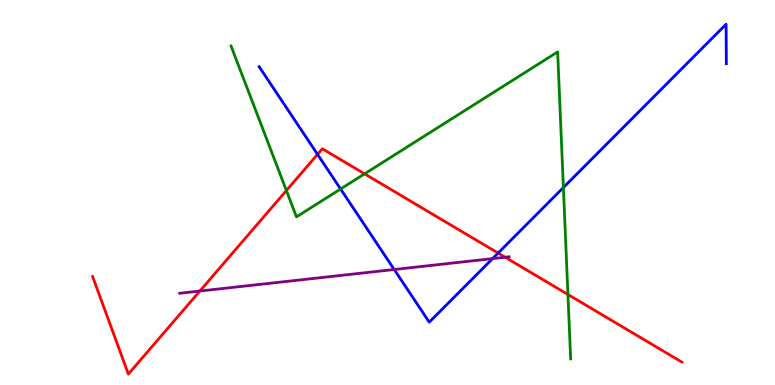[{'lines': ['blue', 'red'], 'intersections': [{'x': 4.1, 'y': 5.99}, {'x': 6.43, 'y': 3.43}]}, {'lines': ['green', 'red'], 'intersections': [{'x': 3.7, 'y': 5.05}, {'x': 4.7, 'y': 5.48}, {'x': 7.33, 'y': 2.35}]}, {'lines': ['purple', 'red'], 'intersections': [{'x': 2.58, 'y': 2.44}, {'x': 6.52, 'y': 3.32}]}, {'lines': ['blue', 'green'], 'intersections': [{'x': 4.39, 'y': 5.09}, {'x': 7.27, 'y': 5.13}]}, {'lines': ['blue', 'purple'], 'intersections': [{'x': 5.09, 'y': 3.0}, {'x': 6.36, 'y': 3.28}]}, {'lines': ['green', 'purple'], 'intersections': []}]